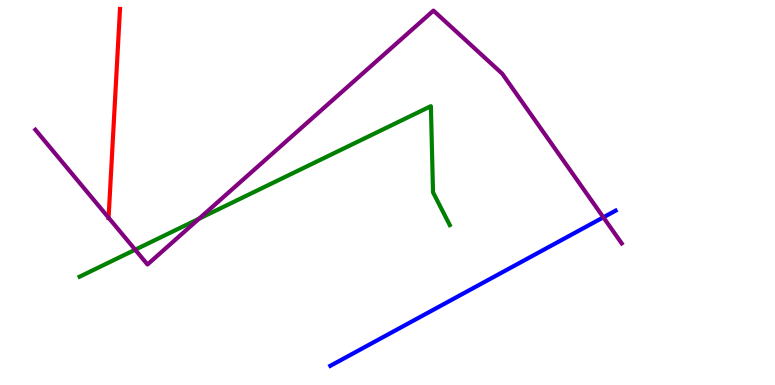[{'lines': ['blue', 'red'], 'intersections': []}, {'lines': ['green', 'red'], 'intersections': []}, {'lines': ['purple', 'red'], 'intersections': [{'x': 1.4, 'y': 4.34}]}, {'lines': ['blue', 'green'], 'intersections': []}, {'lines': ['blue', 'purple'], 'intersections': [{'x': 7.79, 'y': 4.36}]}, {'lines': ['green', 'purple'], 'intersections': [{'x': 1.74, 'y': 3.51}, {'x': 2.57, 'y': 4.32}]}]